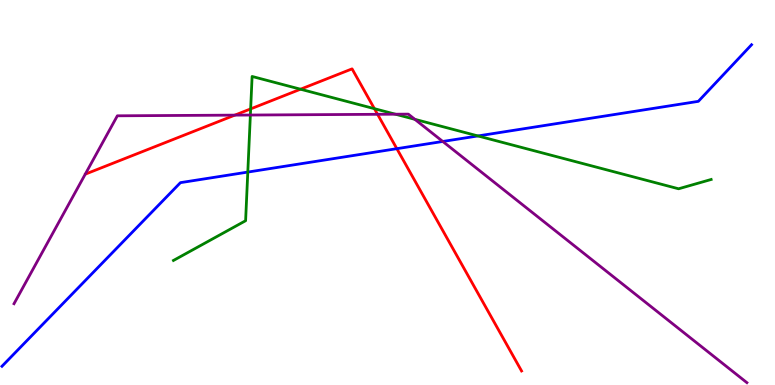[{'lines': ['blue', 'red'], 'intersections': [{'x': 5.12, 'y': 6.14}]}, {'lines': ['green', 'red'], 'intersections': [{'x': 3.23, 'y': 7.17}, {'x': 3.88, 'y': 7.68}, {'x': 4.83, 'y': 7.18}]}, {'lines': ['purple', 'red'], 'intersections': [{'x': 3.03, 'y': 7.01}, {'x': 4.87, 'y': 7.03}]}, {'lines': ['blue', 'green'], 'intersections': [{'x': 3.2, 'y': 5.53}, {'x': 6.17, 'y': 6.47}]}, {'lines': ['blue', 'purple'], 'intersections': [{'x': 5.71, 'y': 6.33}]}, {'lines': ['green', 'purple'], 'intersections': [{'x': 3.23, 'y': 7.01}, {'x': 5.1, 'y': 7.03}, {'x': 5.35, 'y': 6.9}]}]